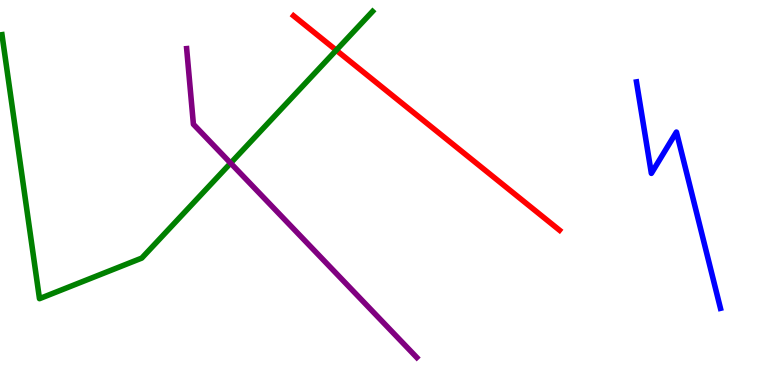[{'lines': ['blue', 'red'], 'intersections': []}, {'lines': ['green', 'red'], 'intersections': [{'x': 4.34, 'y': 8.7}]}, {'lines': ['purple', 'red'], 'intersections': []}, {'lines': ['blue', 'green'], 'intersections': []}, {'lines': ['blue', 'purple'], 'intersections': []}, {'lines': ['green', 'purple'], 'intersections': [{'x': 2.98, 'y': 5.76}]}]